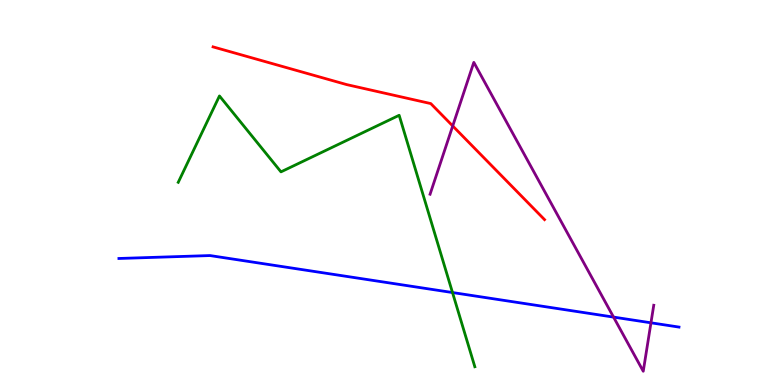[{'lines': ['blue', 'red'], 'intersections': []}, {'lines': ['green', 'red'], 'intersections': []}, {'lines': ['purple', 'red'], 'intersections': [{'x': 5.84, 'y': 6.73}]}, {'lines': ['blue', 'green'], 'intersections': [{'x': 5.84, 'y': 2.4}]}, {'lines': ['blue', 'purple'], 'intersections': [{'x': 7.92, 'y': 1.76}, {'x': 8.4, 'y': 1.62}]}, {'lines': ['green', 'purple'], 'intersections': []}]